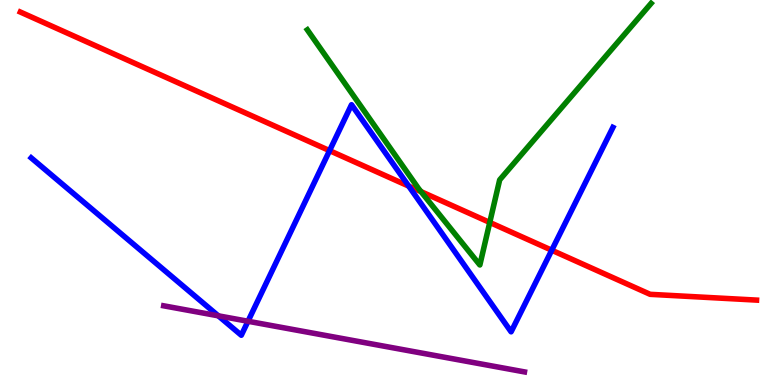[{'lines': ['blue', 'red'], 'intersections': [{'x': 4.25, 'y': 6.09}, {'x': 5.27, 'y': 5.17}, {'x': 7.12, 'y': 3.5}]}, {'lines': ['green', 'red'], 'intersections': [{'x': 5.43, 'y': 5.02}, {'x': 6.32, 'y': 4.22}]}, {'lines': ['purple', 'red'], 'intersections': []}, {'lines': ['blue', 'green'], 'intersections': []}, {'lines': ['blue', 'purple'], 'intersections': [{'x': 2.82, 'y': 1.8}, {'x': 3.2, 'y': 1.66}]}, {'lines': ['green', 'purple'], 'intersections': []}]